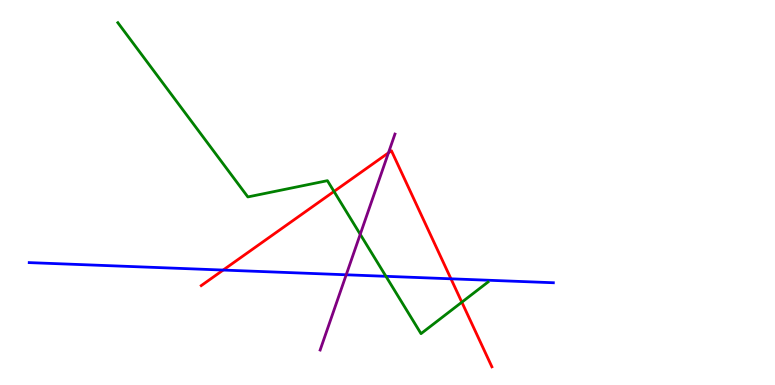[{'lines': ['blue', 'red'], 'intersections': [{'x': 2.88, 'y': 2.99}, {'x': 5.82, 'y': 2.76}]}, {'lines': ['green', 'red'], 'intersections': [{'x': 4.31, 'y': 5.03}, {'x': 5.96, 'y': 2.15}]}, {'lines': ['purple', 'red'], 'intersections': [{'x': 5.01, 'y': 6.03}]}, {'lines': ['blue', 'green'], 'intersections': [{'x': 4.98, 'y': 2.82}]}, {'lines': ['blue', 'purple'], 'intersections': [{'x': 4.47, 'y': 2.86}]}, {'lines': ['green', 'purple'], 'intersections': [{'x': 4.65, 'y': 3.91}]}]